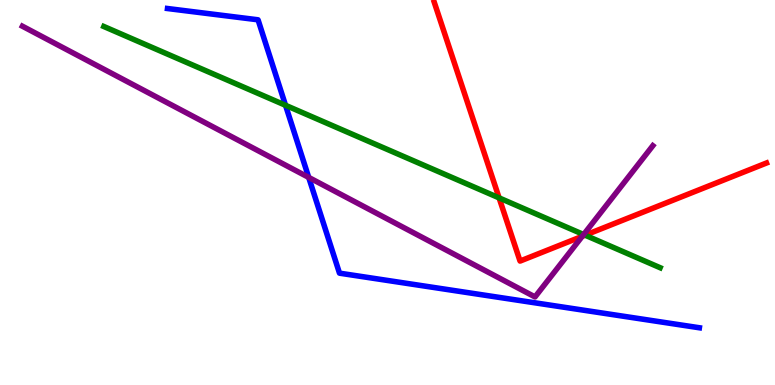[{'lines': ['blue', 'red'], 'intersections': []}, {'lines': ['green', 'red'], 'intersections': [{'x': 6.44, 'y': 4.86}, {'x': 7.55, 'y': 3.89}]}, {'lines': ['purple', 'red'], 'intersections': [{'x': 7.51, 'y': 3.86}]}, {'lines': ['blue', 'green'], 'intersections': [{'x': 3.68, 'y': 7.27}]}, {'lines': ['blue', 'purple'], 'intersections': [{'x': 3.98, 'y': 5.39}]}, {'lines': ['green', 'purple'], 'intersections': [{'x': 7.53, 'y': 3.91}]}]